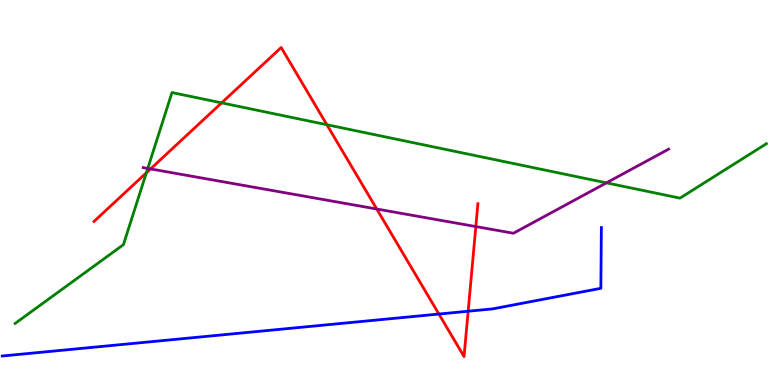[{'lines': ['blue', 'red'], 'intersections': [{'x': 5.66, 'y': 1.84}, {'x': 6.04, 'y': 1.92}]}, {'lines': ['green', 'red'], 'intersections': [{'x': 1.89, 'y': 5.51}, {'x': 2.86, 'y': 7.33}, {'x': 4.22, 'y': 6.76}]}, {'lines': ['purple', 'red'], 'intersections': [{'x': 1.94, 'y': 5.61}, {'x': 4.86, 'y': 4.57}, {'x': 6.14, 'y': 4.12}]}, {'lines': ['blue', 'green'], 'intersections': []}, {'lines': ['blue', 'purple'], 'intersections': []}, {'lines': ['green', 'purple'], 'intersections': [{'x': 1.91, 'y': 5.63}, {'x': 7.82, 'y': 5.25}]}]